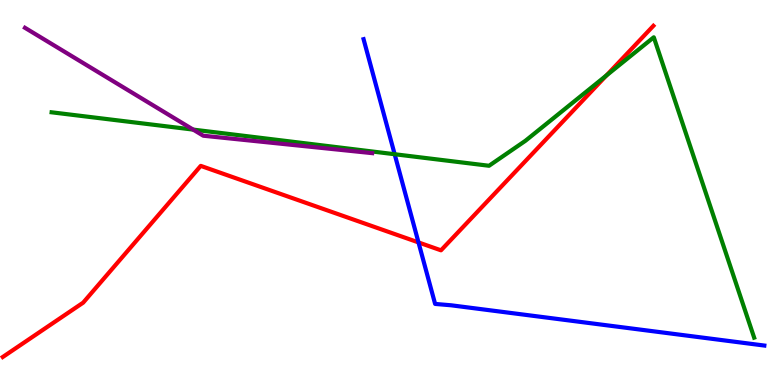[{'lines': ['blue', 'red'], 'intersections': [{'x': 5.4, 'y': 3.7}]}, {'lines': ['green', 'red'], 'intersections': [{'x': 7.82, 'y': 8.04}]}, {'lines': ['purple', 'red'], 'intersections': []}, {'lines': ['blue', 'green'], 'intersections': [{'x': 5.09, 'y': 5.99}]}, {'lines': ['blue', 'purple'], 'intersections': []}, {'lines': ['green', 'purple'], 'intersections': [{'x': 2.49, 'y': 6.63}]}]